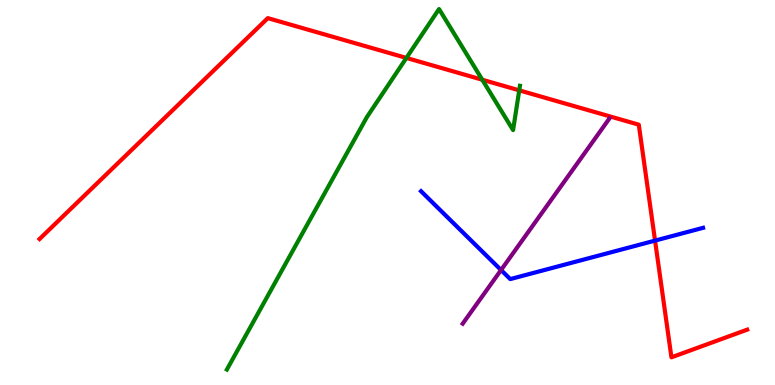[{'lines': ['blue', 'red'], 'intersections': [{'x': 8.45, 'y': 3.75}]}, {'lines': ['green', 'red'], 'intersections': [{'x': 5.24, 'y': 8.5}, {'x': 6.22, 'y': 7.93}, {'x': 6.7, 'y': 7.65}]}, {'lines': ['purple', 'red'], 'intersections': []}, {'lines': ['blue', 'green'], 'intersections': []}, {'lines': ['blue', 'purple'], 'intersections': [{'x': 6.47, 'y': 2.99}]}, {'lines': ['green', 'purple'], 'intersections': []}]